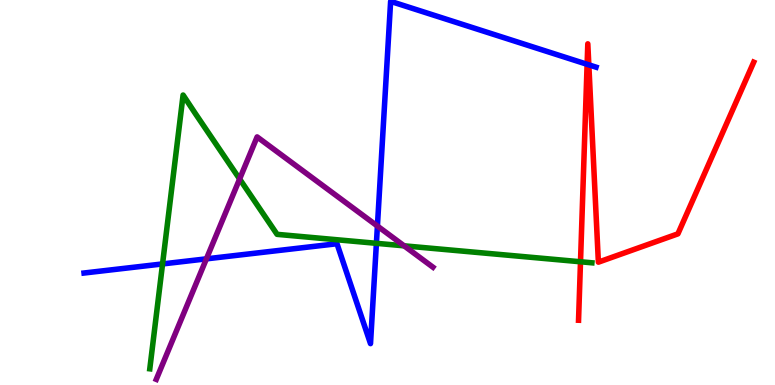[{'lines': ['blue', 'red'], 'intersections': [{'x': 7.58, 'y': 8.33}, {'x': 7.6, 'y': 8.32}]}, {'lines': ['green', 'red'], 'intersections': [{'x': 7.49, 'y': 3.2}]}, {'lines': ['purple', 'red'], 'intersections': []}, {'lines': ['blue', 'green'], 'intersections': [{'x': 2.1, 'y': 3.14}, {'x': 4.86, 'y': 3.68}]}, {'lines': ['blue', 'purple'], 'intersections': [{'x': 2.66, 'y': 3.28}, {'x': 4.87, 'y': 4.13}]}, {'lines': ['green', 'purple'], 'intersections': [{'x': 3.09, 'y': 5.35}, {'x': 5.21, 'y': 3.61}]}]